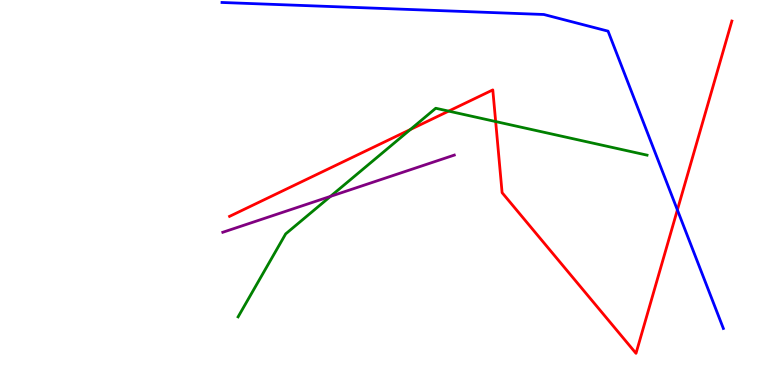[{'lines': ['blue', 'red'], 'intersections': [{'x': 8.74, 'y': 4.55}]}, {'lines': ['green', 'red'], 'intersections': [{'x': 5.29, 'y': 6.64}, {'x': 5.79, 'y': 7.11}, {'x': 6.4, 'y': 6.84}]}, {'lines': ['purple', 'red'], 'intersections': []}, {'lines': ['blue', 'green'], 'intersections': []}, {'lines': ['blue', 'purple'], 'intersections': []}, {'lines': ['green', 'purple'], 'intersections': [{'x': 4.26, 'y': 4.9}]}]